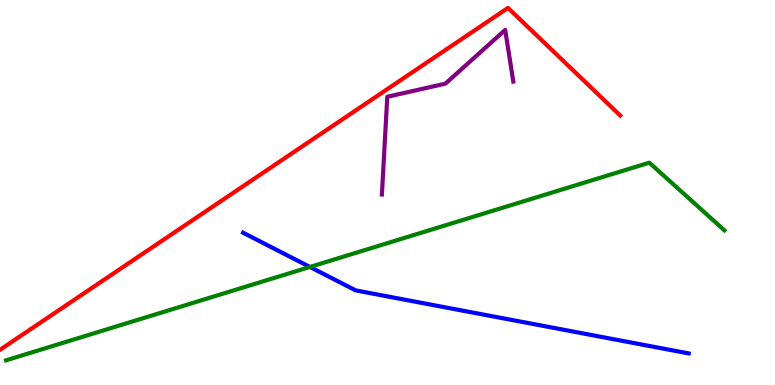[{'lines': ['blue', 'red'], 'intersections': []}, {'lines': ['green', 'red'], 'intersections': []}, {'lines': ['purple', 'red'], 'intersections': []}, {'lines': ['blue', 'green'], 'intersections': [{'x': 4.0, 'y': 3.07}]}, {'lines': ['blue', 'purple'], 'intersections': []}, {'lines': ['green', 'purple'], 'intersections': []}]